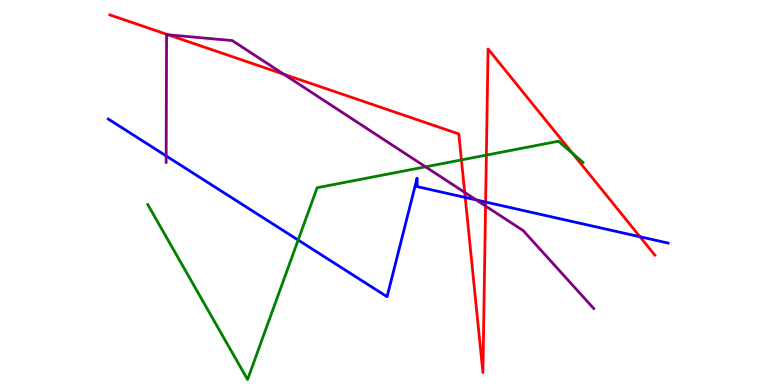[{'lines': ['blue', 'red'], 'intersections': [{'x': 6.0, 'y': 4.87}, {'x': 6.27, 'y': 4.75}, {'x': 8.26, 'y': 3.85}]}, {'lines': ['green', 'red'], 'intersections': [{'x': 5.95, 'y': 5.85}, {'x': 6.28, 'y': 5.97}, {'x': 7.39, 'y': 6.02}]}, {'lines': ['purple', 'red'], 'intersections': [{'x': 2.17, 'y': 9.1}, {'x': 3.66, 'y': 8.07}, {'x': 6.0, 'y': 5.0}, {'x': 6.27, 'y': 4.65}]}, {'lines': ['blue', 'green'], 'intersections': [{'x': 3.85, 'y': 3.77}]}, {'lines': ['blue', 'purple'], 'intersections': [{'x': 2.14, 'y': 5.95}, {'x': 6.14, 'y': 4.81}]}, {'lines': ['green', 'purple'], 'intersections': [{'x': 5.49, 'y': 5.67}]}]